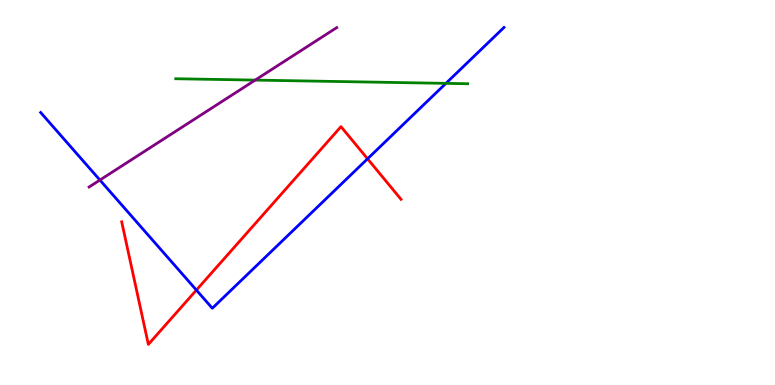[{'lines': ['blue', 'red'], 'intersections': [{'x': 2.53, 'y': 2.47}, {'x': 4.74, 'y': 5.88}]}, {'lines': ['green', 'red'], 'intersections': []}, {'lines': ['purple', 'red'], 'intersections': []}, {'lines': ['blue', 'green'], 'intersections': [{'x': 5.75, 'y': 7.83}]}, {'lines': ['blue', 'purple'], 'intersections': [{'x': 1.29, 'y': 5.32}]}, {'lines': ['green', 'purple'], 'intersections': [{'x': 3.29, 'y': 7.92}]}]